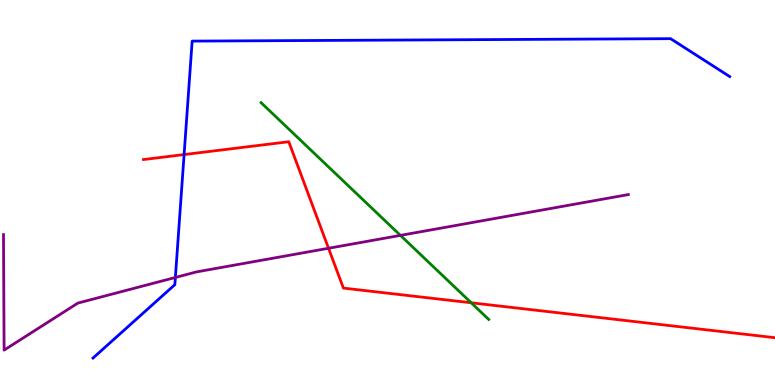[{'lines': ['blue', 'red'], 'intersections': [{'x': 2.38, 'y': 5.99}]}, {'lines': ['green', 'red'], 'intersections': [{'x': 6.08, 'y': 2.14}]}, {'lines': ['purple', 'red'], 'intersections': [{'x': 4.24, 'y': 3.55}]}, {'lines': ['blue', 'green'], 'intersections': []}, {'lines': ['blue', 'purple'], 'intersections': [{'x': 2.26, 'y': 2.79}]}, {'lines': ['green', 'purple'], 'intersections': [{'x': 5.17, 'y': 3.89}]}]